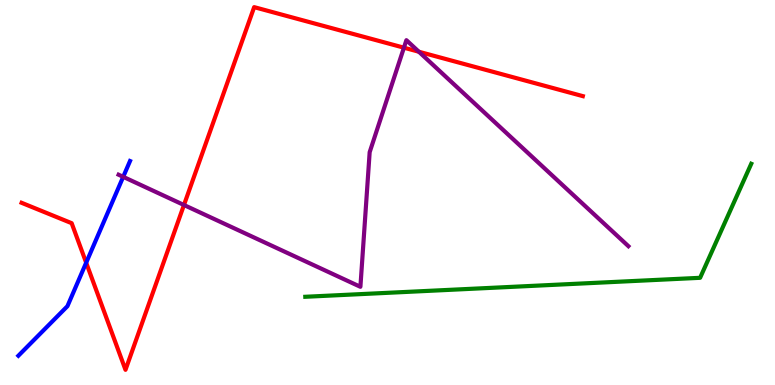[{'lines': ['blue', 'red'], 'intersections': [{'x': 1.11, 'y': 3.18}]}, {'lines': ['green', 'red'], 'intersections': []}, {'lines': ['purple', 'red'], 'intersections': [{'x': 2.37, 'y': 4.68}, {'x': 5.21, 'y': 8.76}, {'x': 5.4, 'y': 8.66}]}, {'lines': ['blue', 'green'], 'intersections': []}, {'lines': ['blue', 'purple'], 'intersections': [{'x': 1.59, 'y': 5.41}]}, {'lines': ['green', 'purple'], 'intersections': []}]